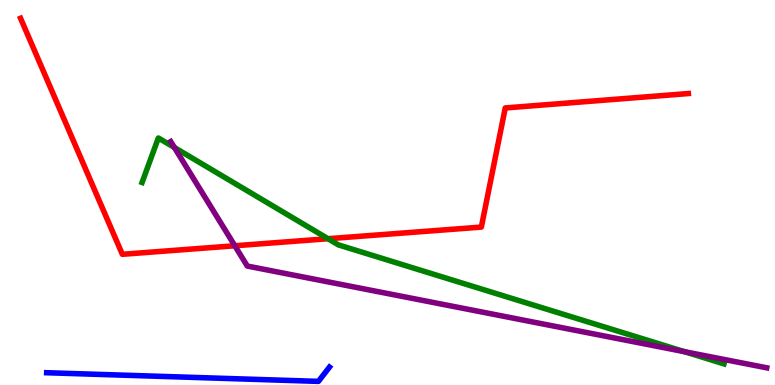[{'lines': ['blue', 'red'], 'intersections': []}, {'lines': ['green', 'red'], 'intersections': [{'x': 4.23, 'y': 3.8}]}, {'lines': ['purple', 'red'], 'intersections': [{'x': 3.03, 'y': 3.62}]}, {'lines': ['blue', 'green'], 'intersections': []}, {'lines': ['blue', 'purple'], 'intersections': []}, {'lines': ['green', 'purple'], 'intersections': [{'x': 2.25, 'y': 6.17}, {'x': 8.83, 'y': 0.864}]}]